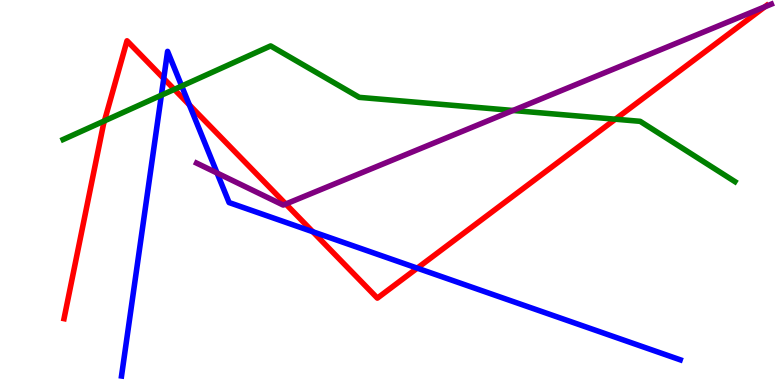[{'lines': ['blue', 'red'], 'intersections': [{'x': 2.11, 'y': 7.96}, {'x': 2.44, 'y': 7.28}, {'x': 4.04, 'y': 3.98}, {'x': 5.38, 'y': 3.04}]}, {'lines': ['green', 'red'], 'intersections': [{'x': 1.35, 'y': 6.86}, {'x': 2.25, 'y': 7.68}, {'x': 7.94, 'y': 6.9}]}, {'lines': ['purple', 'red'], 'intersections': [{'x': 3.69, 'y': 4.7}, {'x': 9.87, 'y': 9.82}]}, {'lines': ['blue', 'green'], 'intersections': [{'x': 2.08, 'y': 7.53}, {'x': 2.34, 'y': 7.77}]}, {'lines': ['blue', 'purple'], 'intersections': [{'x': 2.8, 'y': 5.51}]}, {'lines': ['green', 'purple'], 'intersections': [{'x': 6.62, 'y': 7.13}]}]